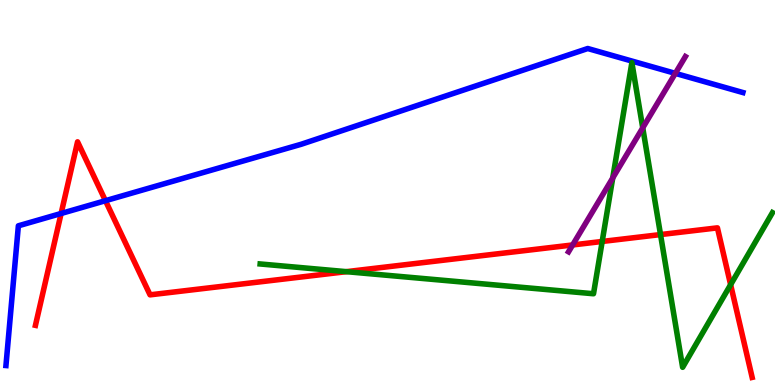[{'lines': ['blue', 'red'], 'intersections': [{'x': 0.789, 'y': 4.46}, {'x': 1.36, 'y': 4.79}]}, {'lines': ['green', 'red'], 'intersections': [{'x': 4.47, 'y': 2.94}, {'x': 7.77, 'y': 3.73}, {'x': 8.52, 'y': 3.91}, {'x': 9.43, 'y': 2.61}]}, {'lines': ['purple', 'red'], 'intersections': [{'x': 7.39, 'y': 3.64}]}, {'lines': ['blue', 'green'], 'intersections': []}, {'lines': ['blue', 'purple'], 'intersections': [{'x': 8.71, 'y': 8.09}]}, {'lines': ['green', 'purple'], 'intersections': [{'x': 7.91, 'y': 5.38}, {'x': 8.29, 'y': 6.68}]}]